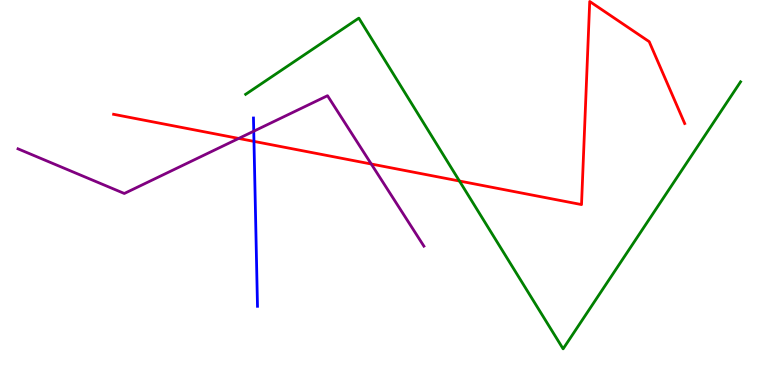[{'lines': ['blue', 'red'], 'intersections': [{'x': 3.28, 'y': 6.33}]}, {'lines': ['green', 'red'], 'intersections': [{'x': 5.93, 'y': 5.3}]}, {'lines': ['purple', 'red'], 'intersections': [{'x': 3.08, 'y': 6.4}, {'x': 4.79, 'y': 5.74}]}, {'lines': ['blue', 'green'], 'intersections': []}, {'lines': ['blue', 'purple'], 'intersections': [{'x': 3.27, 'y': 6.59}]}, {'lines': ['green', 'purple'], 'intersections': []}]